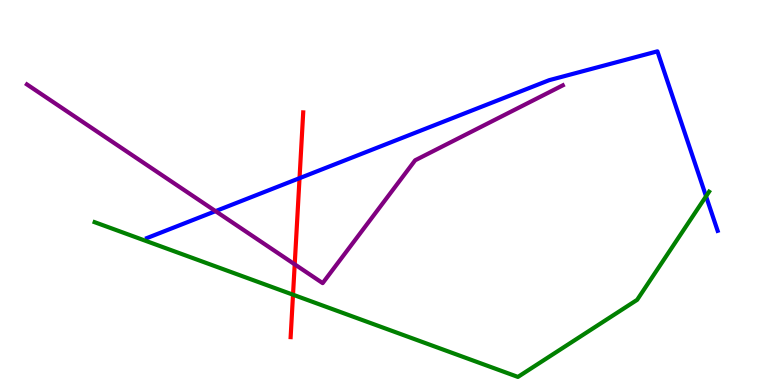[{'lines': ['blue', 'red'], 'intersections': [{'x': 3.86, 'y': 5.37}]}, {'lines': ['green', 'red'], 'intersections': [{'x': 3.78, 'y': 2.35}]}, {'lines': ['purple', 'red'], 'intersections': [{'x': 3.8, 'y': 3.13}]}, {'lines': ['blue', 'green'], 'intersections': [{'x': 9.11, 'y': 4.9}]}, {'lines': ['blue', 'purple'], 'intersections': [{'x': 2.78, 'y': 4.52}]}, {'lines': ['green', 'purple'], 'intersections': []}]